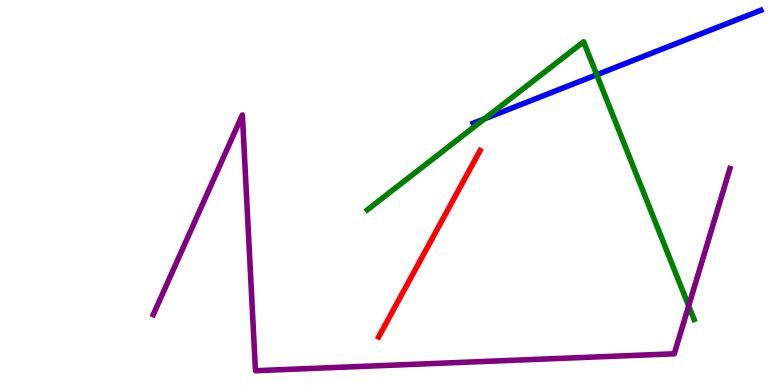[{'lines': ['blue', 'red'], 'intersections': []}, {'lines': ['green', 'red'], 'intersections': []}, {'lines': ['purple', 'red'], 'intersections': []}, {'lines': ['blue', 'green'], 'intersections': [{'x': 6.25, 'y': 6.91}, {'x': 7.7, 'y': 8.06}]}, {'lines': ['blue', 'purple'], 'intersections': []}, {'lines': ['green', 'purple'], 'intersections': [{'x': 8.89, 'y': 2.06}]}]